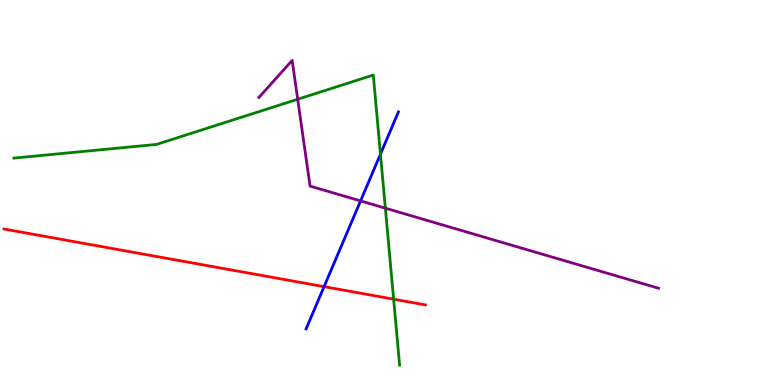[{'lines': ['blue', 'red'], 'intersections': [{'x': 4.18, 'y': 2.55}]}, {'lines': ['green', 'red'], 'intersections': [{'x': 5.08, 'y': 2.23}]}, {'lines': ['purple', 'red'], 'intersections': []}, {'lines': ['blue', 'green'], 'intersections': [{'x': 4.91, 'y': 6.0}]}, {'lines': ['blue', 'purple'], 'intersections': [{'x': 4.65, 'y': 4.78}]}, {'lines': ['green', 'purple'], 'intersections': [{'x': 3.84, 'y': 7.42}, {'x': 4.97, 'y': 4.59}]}]